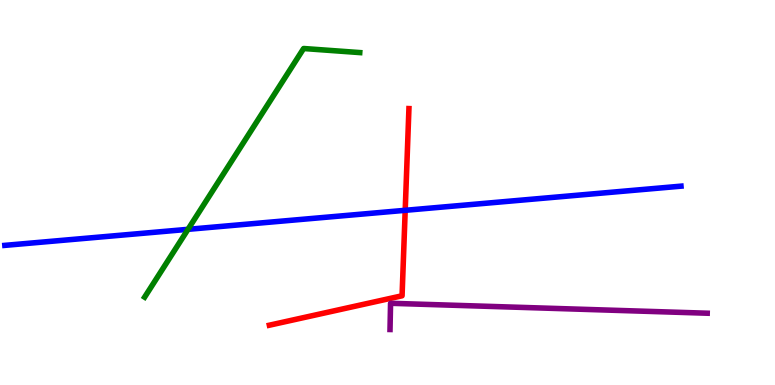[{'lines': ['blue', 'red'], 'intersections': [{'x': 5.23, 'y': 4.54}]}, {'lines': ['green', 'red'], 'intersections': []}, {'lines': ['purple', 'red'], 'intersections': []}, {'lines': ['blue', 'green'], 'intersections': [{'x': 2.43, 'y': 4.04}]}, {'lines': ['blue', 'purple'], 'intersections': []}, {'lines': ['green', 'purple'], 'intersections': []}]